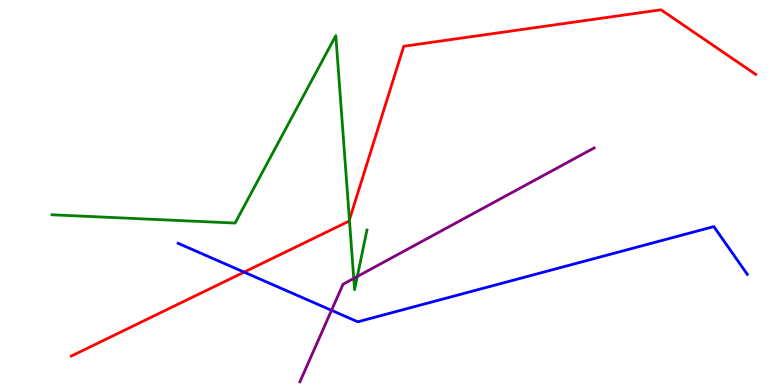[{'lines': ['blue', 'red'], 'intersections': [{'x': 3.15, 'y': 2.93}]}, {'lines': ['green', 'red'], 'intersections': [{'x': 4.51, 'y': 4.29}]}, {'lines': ['purple', 'red'], 'intersections': []}, {'lines': ['blue', 'green'], 'intersections': []}, {'lines': ['blue', 'purple'], 'intersections': [{'x': 4.28, 'y': 1.94}]}, {'lines': ['green', 'purple'], 'intersections': [{'x': 4.56, 'y': 2.77}, {'x': 4.61, 'y': 2.82}]}]